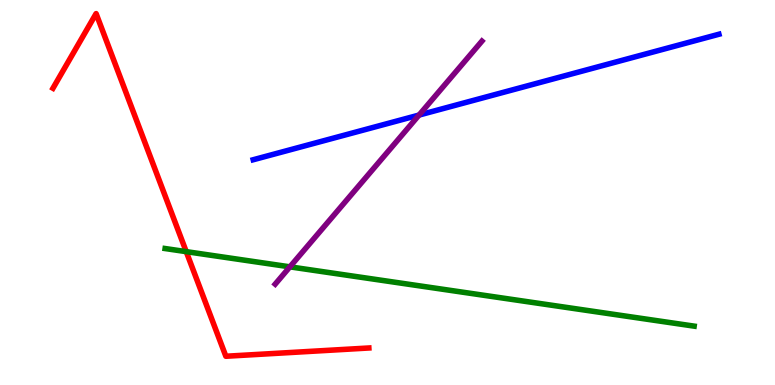[{'lines': ['blue', 'red'], 'intersections': []}, {'lines': ['green', 'red'], 'intersections': [{'x': 2.4, 'y': 3.46}]}, {'lines': ['purple', 'red'], 'intersections': []}, {'lines': ['blue', 'green'], 'intersections': []}, {'lines': ['blue', 'purple'], 'intersections': [{'x': 5.41, 'y': 7.01}]}, {'lines': ['green', 'purple'], 'intersections': [{'x': 3.74, 'y': 3.07}]}]